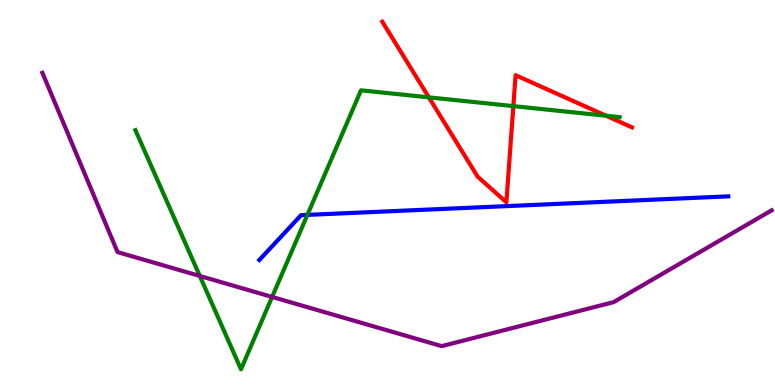[{'lines': ['blue', 'red'], 'intersections': []}, {'lines': ['green', 'red'], 'intersections': [{'x': 5.53, 'y': 7.47}, {'x': 6.62, 'y': 7.24}, {'x': 7.82, 'y': 6.99}]}, {'lines': ['purple', 'red'], 'intersections': []}, {'lines': ['blue', 'green'], 'intersections': [{'x': 3.97, 'y': 4.42}]}, {'lines': ['blue', 'purple'], 'intersections': []}, {'lines': ['green', 'purple'], 'intersections': [{'x': 2.58, 'y': 2.83}, {'x': 3.51, 'y': 2.29}]}]